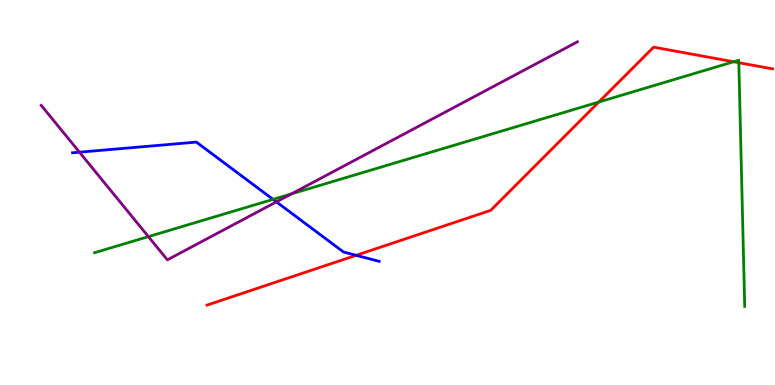[{'lines': ['blue', 'red'], 'intersections': [{'x': 4.6, 'y': 3.37}]}, {'lines': ['green', 'red'], 'intersections': [{'x': 7.73, 'y': 7.35}, {'x': 9.47, 'y': 8.4}, {'x': 9.53, 'y': 8.37}]}, {'lines': ['purple', 'red'], 'intersections': []}, {'lines': ['blue', 'green'], 'intersections': [{'x': 3.52, 'y': 4.82}]}, {'lines': ['blue', 'purple'], 'intersections': [{'x': 1.03, 'y': 6.05}, {'x': 3.57, 'y': 4.76}]}, {'lines': ['green', 'purple'], 'intersections': [{'x': 1.91, 'y': 3.85}, {'x': 3.76, 'y': 4.96}]}]